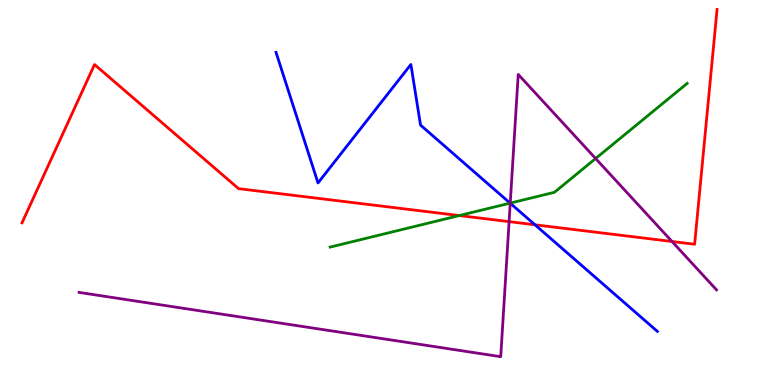[{'lines': ['blue', 'red'], 'intersections': [{'x': 6.9, 'y': 4.16}]}, {'lines': ['green', 'red'], 'intersections': [{'x': 5.93, 'y': 4.4}]}, {'lines': ['purple', 'red'], 'intersections': [{'x': 6.57, 'y': 4.24}, {'x': 8.67, 'y': 3.73}]}, {'lines': ['blue', 'green'], 'intersections': [{'x': 6.58, 'y': 4.72}]}, {'lines': ['blue', 'purple'], 'intersections': [{'x': 6.58, 'y': 4.72}]}, {'lines': ['green', 'purple'], 'intersections': [{'x': 6.58, 'y': 4.72}, {'x': 7.69, 'y': 5.88}]}]